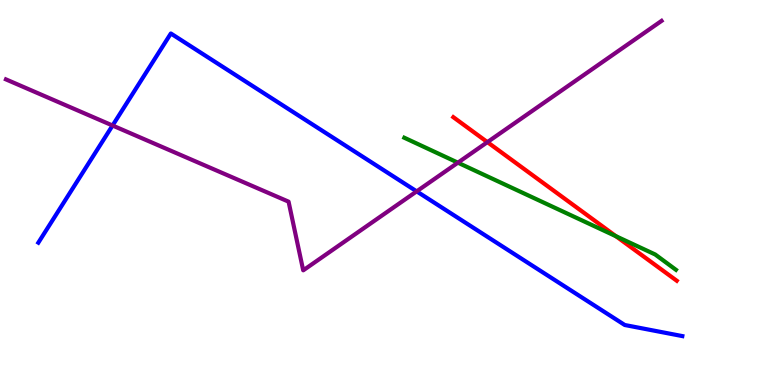[{'lines': ['blue', 'red'], 'intersections': []}, {'lines': ['green', 'red'], 'intersections': [{'x': 7.95, 'y': 3.86}]}, {'lines': ['purple', 'red'], 'intersections': [{'x': 6.29, 'y': 6.31}]}, {'lines': ['blue', 'green'], 'intersections': []}, {'lines': ['blue', 'purple'], 'intersections': [{'x': 1.45, 'y': 6.74}, {'x': 5.38, 'y': 5.03}]}, {'lines': ['green', 'purple'], 'intersections': [{'x': 5.91, 'y': 5.77}]}]